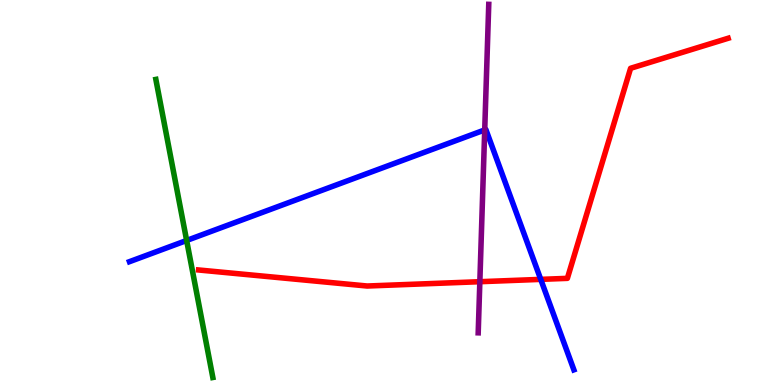[{'lines': ['blue', 'red'], 'intersections': [{'x': 6.98, 'y': 2.74}]}, {'lines': ['green', 'red'], 'intersections': []}, {'lines': ['purple', 'red'], 'intersections': [{'x': 6.19, 'y': 2.68}]}, {'lines': ['blue', 'green'], 'intersections': [{'x': 2.41, 'y': 3.75}]}, {'lines': ['blue', 'purple'], 'intersections': [{'x': 6.25, 'y': 6.63}]}, {'lines': ['green', 'purple'], 'intersections': []}]